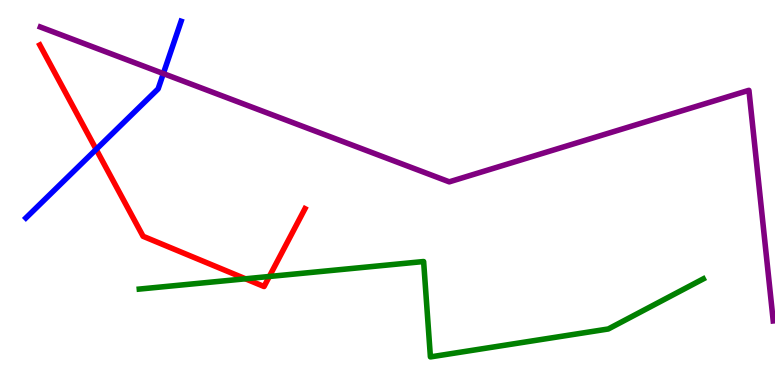[{'lines': ['blue', 'red'], 'intersections': [{'x': 1.24, 'y': 6.12}]}, {'lines': ['green', 'red'], 'intersections': [{'x': 3.17, 'y': 2.76}, {'x': 3.48, 'y': 2.82}]}, {'lines': ['purple', 'red'], 'intersections': []}, {'lines': ['blue', 'green'], 'intersections': []}, {'lines': ['blue', 'purple'], 'intersections': [{'x': 2.11, 'y': 8.09}]}, {'lines': ['green', 'purple'], 'intersections': []}]